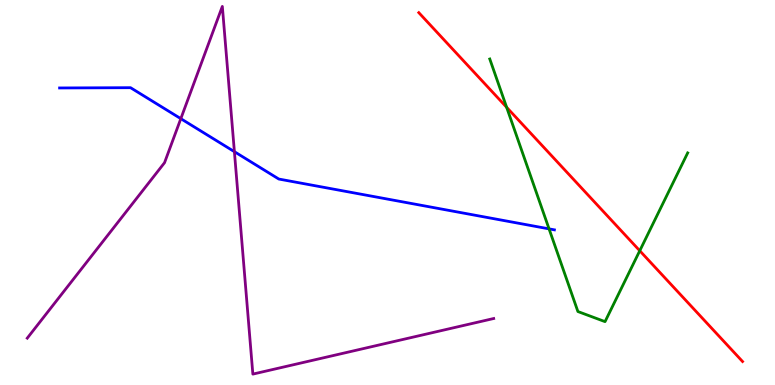[{'lines': ['blue', 'red'], 'intersections': []}, {'lines': ['green', 'red'], 'intersections': [{'x': 6.54, 'y': 7.21}, {'x': 8.25, 'y': 3.49}]}, {'lines': ['purple', 'red'], 'intersections': []}, {'lines': ['blue', 'green'], 'intersections': [{'x': 7.08, 'y': 4.06}]}, {'lines': ['blue', 'purple'], 'intersections': [{'x': 2.33, 'y': 6.92}, {'x': 3.02, 'y': 6.06}]}, {'lines': ['green', 'purple'], 'intersections': []}]